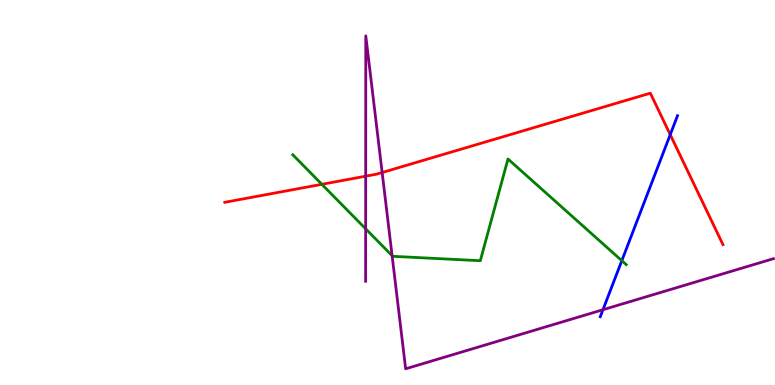[{'lines': ['blue', 'red'], 'intersections': [{'x': 8.65, 'y': 6.5}]}, {'lines': ['green', 'red'], 'intersections': [{'x': 4.15, 'y': 5.21}]}, {'lines': ['purple', 'red'], 'intersections': [{'x': 4.72, 'y': 5.42}, {'x': 4.93, 'y': 5.52}]}, {'lines': ['blue', 'green'], 'intersections': [{'x': 8.02, 'y': 3.23}]}, {'lines': ['blue', 'purple'], 'intersections': [{'x': 7.78, 'y': 1.96}]}, {'lines': ['green', 'purple'], 'intersections': [{'x': 4.72, 'y': 4.06}, {'x': 5.06, 'y': 3.36}]}]